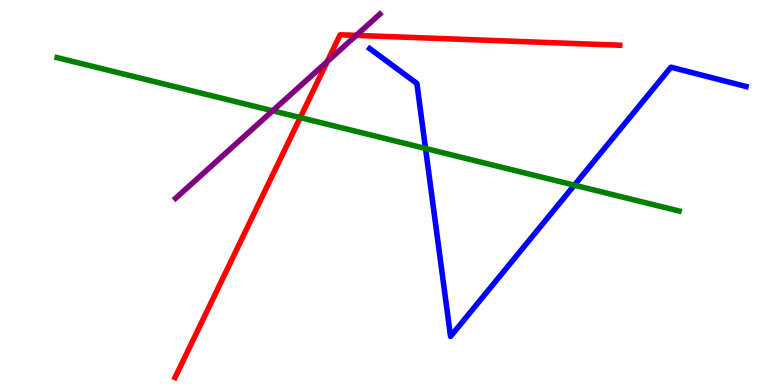[{'lines': ['blue', 'red'], 'intersections': []}, {'lines': ['green', 'red'], 'intersections': [{'x': 3.87, 'y': 6.95}]}, {'lines': ['purple', 'red'], 'intersections': [{'x': 4.22, 'y': 8.4}, {'x': 4.6, 'y': 9.08}]}, {'lines': ['blue', 'green'], 'intersections': [{'x': 5.49, 'y': 6.14}, {'x': 7.41, 'y': 5.19}]}, {'lines': ['blue', 'purple'], 'intersections': []}, {'lines': ['green', 'purple'], 'intersections': [{'x': 3.52, 'y': 7.12}]}]